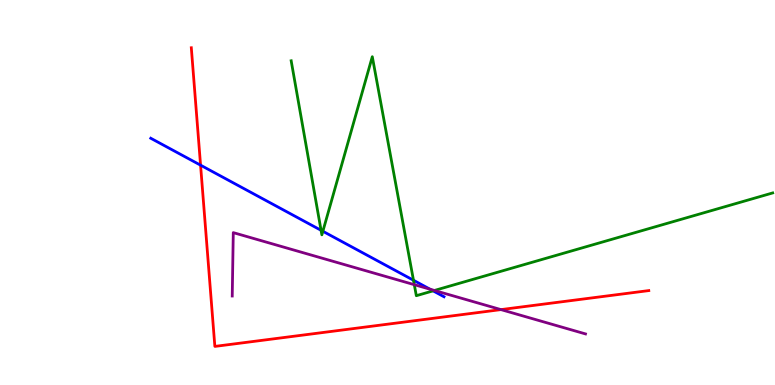[{'lines': ['blue', 'red'], 'intersections': [{'x': 2.59, 'y': 5.71}]}, {'lines': ['green', 'red'], 'intersections': []}, {'lines': ['purple', 'red'], 'intersections': [{'x': 6.46, 'y': 1.96}]}, {'lines': ['blue', 'green'], 'intersections': [{'x': 4.14, 'y': 4.02}, {'x': 4.17, 'y': 3.99}, {'x': 5.34, 'y': 2.72}, {'x': 5.59, 'y': 2.45}]}, {'lines': ['blue', 'purple'], 'intersections': [{'x': 5.55, 'y': 2.49}]}, {'lines': ['green', 'purple'], 'intersections': [{'x': 5.35, 'y': 2.61}, {'x': 5.61, 'y': 2.46}]}]